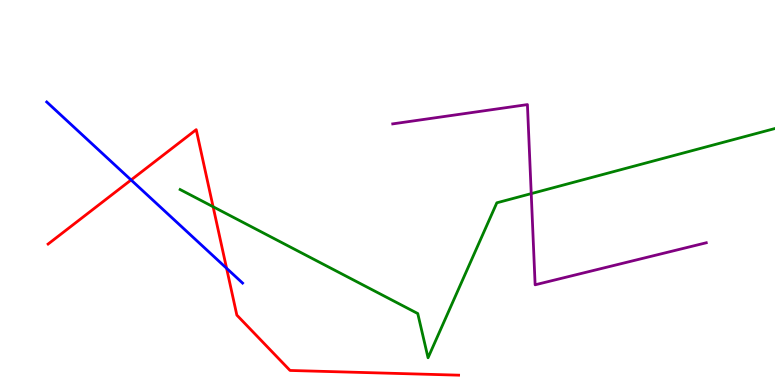[{'lines': ['blue', 'red'], 'intersections': [{'x': 1.69, 'y': 5.33}, {'x': 2.92, 'y': 3.03}]}, {'lines': ['green', 'red'], 'intersections': [{'x': 2.75, 'y': 4.63}]}, {'lines': ['purple', 'red'], 'intersections': []}, {'lines': ['blue', 'green'], 'intersections': []}, {'lines': ['blue', 'purple'], 'intersections': []}, {'lines': ['green', 'purple'], 'intersections': [{'x': 6.85, 'y': 4.97}]}]